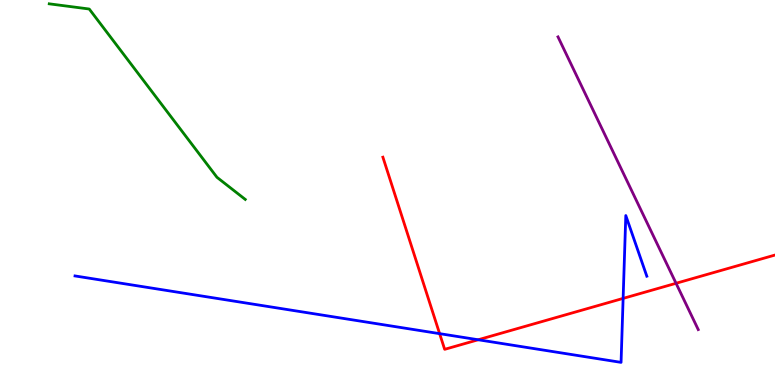[{'lines': ['blue', 'red'], 'intersections': [{'x': 5.67, 'y': 1.33}, {'x': 6.17, 'y': 1.18}, {'x': 8.04, 'y': 2.25}]}, {'lines': ['green', 'red'], 'intersections': []}, {'lines': ['purple', 'red'], 'intersections': [{'x': 8.72, 'y': 2.64}]}, {'lines': ['blue', 'green'], 'intersections': []}, {'lines': ['blue', 'purple'], 'intersections': []}, {'lines': ['green', 'purple'], 'intersections': []}]